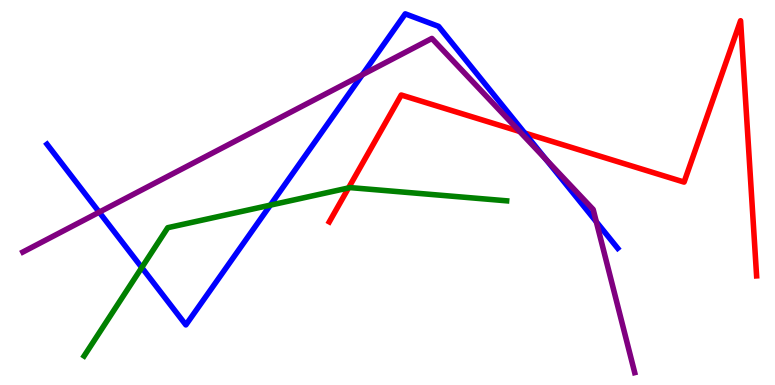[{'lines': ['blue', 'red'], 'intersections': [{'x': 6.77, 'y': 6.55}]}, {'lines': ['green', 'red'], 'intersections': [{'x': 4.5, 'y': 5.12}]}, {'lines': ['purple', 'red'], 'intersections': [{'x': 6.7, 'y': 6.59}]}, {'lines': ['blue', 'green'], 'intersections': [{'x': 1.83, 'y': 3.05}, {'x': 3.49, 'y': 4.67}]}, {'lines': ['blue', 'purple'], 'intersections': [{'x': 1.28, 'y': 4.49}, {'x': 4.67, 'y': 8.06}, {'x': 7.04, 'y': 5.86}, {'x': 7.69, 'y': 4.24}]}, {'lines': ['green', 'purple'], 'intersections': []}]